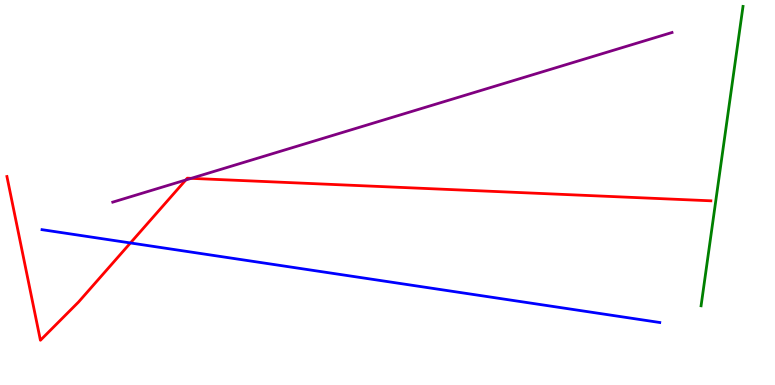[{'lines': ['blue', 'red'], 'intersections': [{'x': 1.68, 'y': 3.69}]}, {'lines': ['green', 'red'], 'intersections': []}, {'lines': ['purple', 'red'], 'intersections': [{'x': 2.4, 'y': 5.32}, {'x': 2.47, 'y': 5.37}]}, {'lines': ['blue', 'green'], 'intersections': []}, {'lines': ['blue', 'purple'], 'intersections': []}, {'lines': ['green', 'purple'], 'intersections': []}]